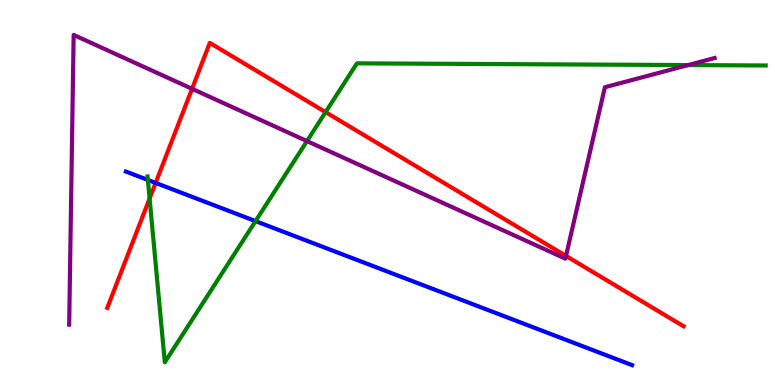[{'lines': ['blue', 'red'], 'intersections': [{'x': 2.01, 'y': 5.25}]}, {'lines': ['green', 'red'], 'intersections': [{'x': 1.93, 'y': 4.84}, {'x': 4.2, 'y': 7.09}]}, {'lines': ['purple', 'red'], 'intersections': [{'x': 2.48, 'y': 7.69}, {'x': 7.3, 'y': 3.35}]}, {'lines': ['blue', 'green'], 'intersections': [{'x': 1.91, 'y': 5.33}, {'x': 3.3, 'y': 4.26}]}, {'lines': ['blue', 'purple'], 'intersections': []}, {'lines': ['green', 'purple'], 'intersections': [{'x': 3.96, 'y': 6.34}, {'x': 8.88, 'y': 8.31}]}]